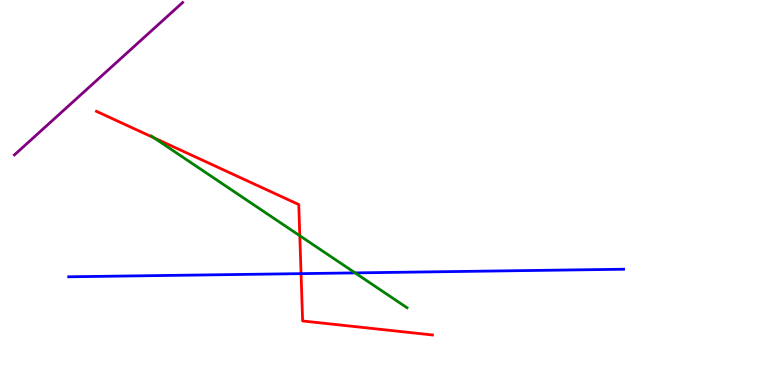[{'lines': ['blue', 'red'], 'intersections': [{'x': 3.88, 'y': 2.89}]}, {'lines': ['green', 'red'], 'intersections': [{'x': 1.99, 'y': 6.42}, {'x': 3.87, 'y': 3.88}]}, {'lines': ['purple', 'red'], 'intersections': []}, {'lines': ['blue', 'green'], 'intersections': [{'x': 4.58, 'y': 2.91}]}, {'lines': ['blue', 'purple'], 'intersections': []}, {'lines': ['green', 'purple'], 'intersections': []}]